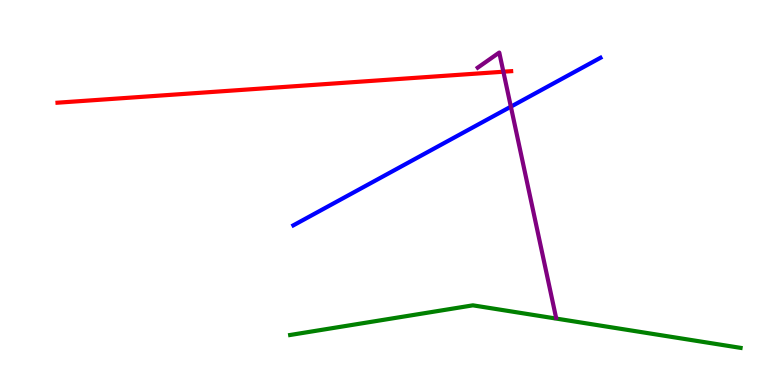[{'lines': ['blue', 'red'], 'intersections': []}, {'lines': ['green', 'red'], 'intersections': []}, {'lines': ['purple', 'red'], 'intersections': [{'x': 6.5, 'y': 8.14}]}, {'lines': ['blue', 'green'], 'intersections': []}, {'lines': ['blue', 'purple'], 'intersections': [{'x': 6.59, 'y': 7.23}]}, {'lines': ['green', 'purple'], 'intersections': []}]